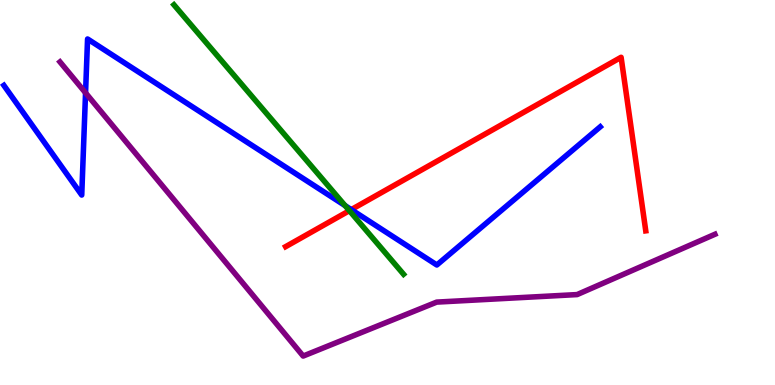[{'lines': ['blue', 'red'], 'intersections': [{'x': 4.53, 'y': 4.56}]}, {'lines': ['green', 'red'], 'intersections': [{'x': 4.51, 'y': 4.53}]}, {'lines': ['purple', 'red'], 'intersections': []}, {'lines': ['blue', 'green'], 'intersections': [{'x': 4.45, 'y': 4.66}]}, {'lines': ['blue', 'purple'], 'intersections': [{'x': 1.1, 'y': 7.59}]}, {'lines': ['green', 'purple'], 'intersections': []}]